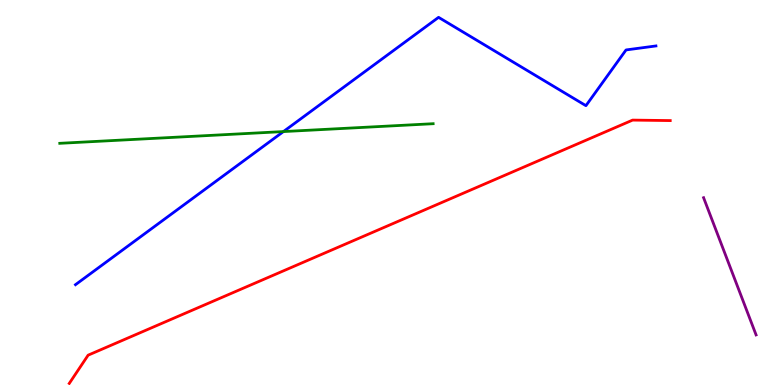[{'lines': ['blue', 'red'], 'intersections': []}, {'lines': ['green', 'red'], 'intersections': []}, {'lines': ['purple', 'red'], 'intersections': []}, {'lines': ['blue', 'green'], 'intersections': [{'x': 3.66, 'y': 6.58}]}, {'lines': ['blue', 'purple'], 'intersections': []}, {'lines': ['green', 'purple'], 'intersections': []}]